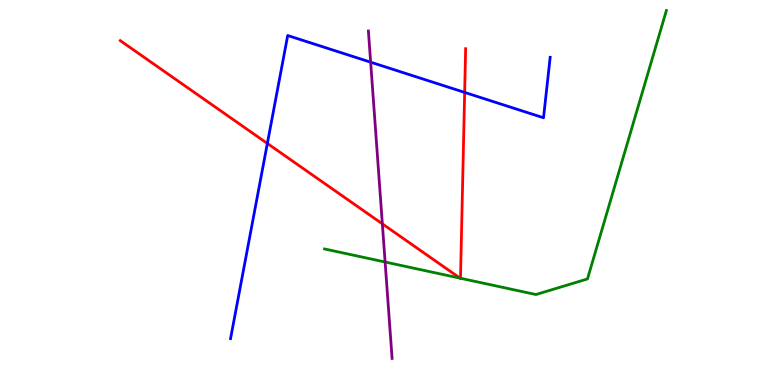[{'lines': ['blue', 'red'], 'intersections': [{'x': 3.45, 'y': 6.27}, {'x': 6.0, 'y': 7.6}]}, {'lines': ['green', 'red'], 'intersections': [{'x': 5.94, 'y': 2.77}, {'x': 5.94, 'y': 2.77}]}, {'lines': ['purple', 'red'], 'intersections': [{'x': 4.93, 'y': 4.19}]}, {'lines': ['blue', 'green'], 'intersections': []}, {'lines': ['blue', 'purple'], 'intersections': [{'x': 4.78, 'y': 8.38}]}, {'lines': ['green', 'purple'], 'intersections': [{'x': 4.97, 'y': 3.19}]}]